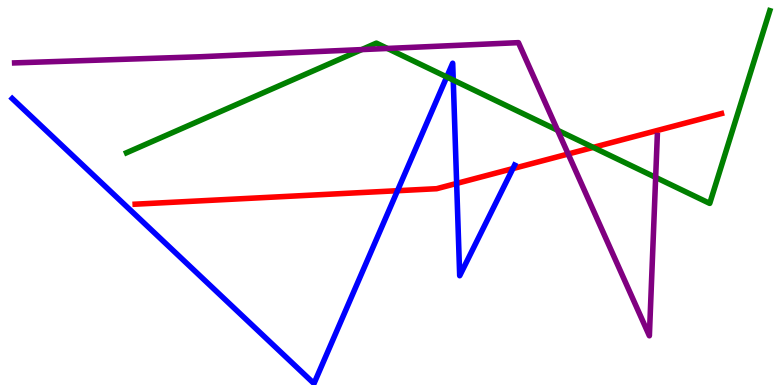[{'lines': ['blue', 'red'], 'intersections': [{'x': 5.13, 'y': 5.05}, {'x': 5.89, 'y': 5.24}, {'x': 6.62, 'y': 5.62}]}, {'lines': ['green', 'red'], 'intersections': [{'x': 7.65, 'y': 6.17}]}, {'lines': ['purple', 'red'], 'intersections': [{'x': 7.33, 'y': 6.0}]}, {'lines': ['blue', 'green'], 'intersections': [{'x': 5.76, 'y': 8.0}, {'x': 5.85, 'y': 7.92}]}, {'lines': ['blue', 'purple'], 'intersections': []}, {'lines': ['green', 'purple'], 'intersections': [{'x': 4.67, 'y': 8.71}, {'x': 5.0, 'y': 8.74}, {'x': 7.19, 'y': 6.62}, {'x': 8.46, 'y': 5.39}]}]